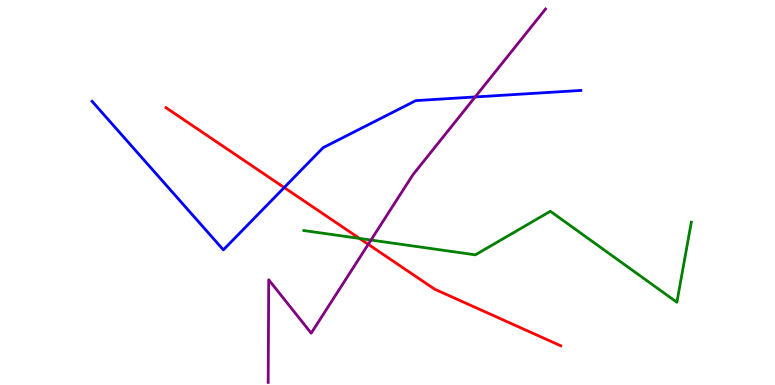[{'lines': ['blue', 'red'], 'intersections': [{'x': 3.67, 'y': 5.13}]}, {'lines': ['green', 'red'], 'intersections': [{'x': 4.64, 'y': 3.81}]}, {'lines': ['purple', 'red'], 'intersections': [{'x': 4.75, 'y': 3.65}]}, {'lines': ['blue', 'green'], 'intersections': []}, {'lines': ['blue', 'purple'], 'intersections': [{'x': 6.13, 'y': 7.48}]}, {'lines': ['green', 'purple'], 'intersections': [{'x': 4.79, 'y': 3.76}]}]